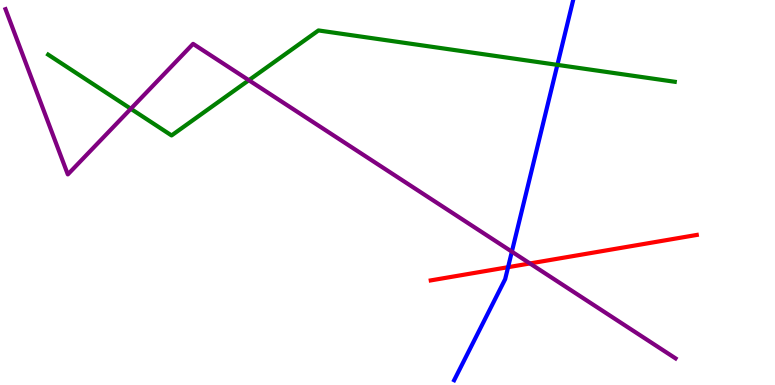[{'lines': ['blue', 'red'], 'intersections': [{'x': 6.56, 'y': 3.06}]}, {'lines': ['green', 'red'], 'intersections': []}, {'lines': ['purple', 'red'], 'intersections': [{'x': 6.84, 'y': 3.16}]}, {'lines': ['blue', 'green'], 'intersections': [{'x': 7.19, 'y': 8.32}]}, {'lines': ['blue', 'purple'], 'intersections': [{'x': 6.6, 'y': 3.46}]}, {'lines': ['green', 'purple'], 'intersections': [{'x': 1.69, 'y': 7.17}, {'x': 3.21, 'y': 7.92}]}]